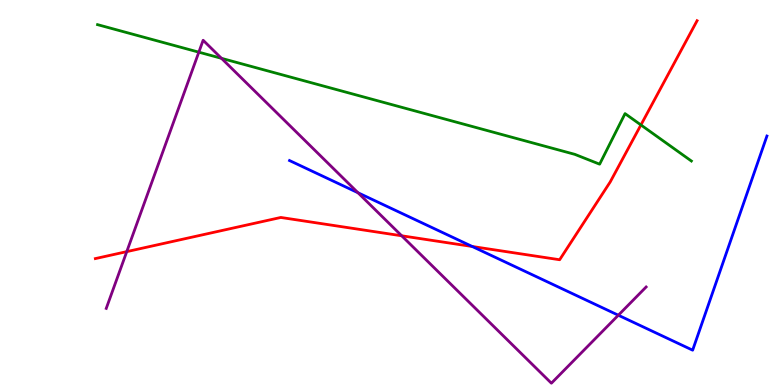[{'lines': ['blue', 'red'], 'intersections': [{'x': 6.09, 'y': 3.6}]}, {'lines': ['green', 'red'], 'intersections': [{'x': 8.27, 'y': 6.75}]}, {'lines': ['purple', 'red'], 'intersections': [{'x': 1.64, 'y': 3.46}, {'x': 5.18, 'y': 3.88}]}, {'lines': ['blue', 'green'], 'intersections': []}, {'lines': ['blue', 'purple'], 'intersections': [{'x': 4.62, 'y': 4.99}, {'x': 7.98, 'y': 1.81}]}, {'lines': ['green', 'purple'], 'intersections': [{'x': 2.57, 'y': 8.64}, {'x': 2.86, 'y': 8.49}]}]